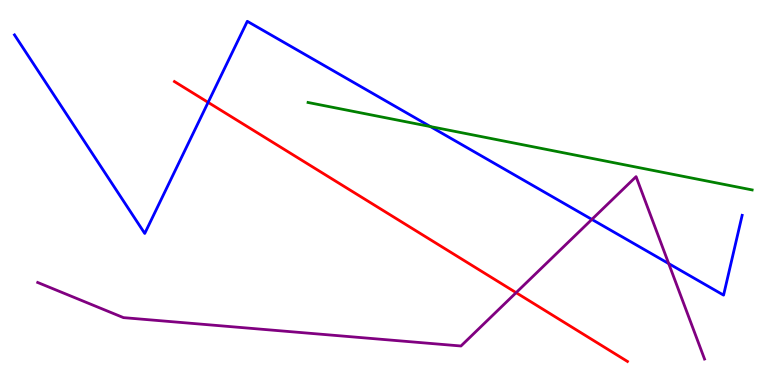[{'lines': ['blue', 'red'], 'intersections': [{'x': 2.69, 'y': 7.34}]}, {'lines': ['green', 'red'], 'intersections': []}, {'lines': ['purple', 'red'], 'intersections': [{'x': 6.66, 'y': 2.4}]}, {'lines': ['blue', 'green'], 'intersections': [{'x': 5.55, 'y': 6.71}]}, {'lines': ['blue', 'purple'], 'intersections': [{'x': 7.64, 'y': 4.3}, {'x': 8.63, 'y': 3.15}]}, {'lines': ['green', 'purple'], 'intersections': []}]